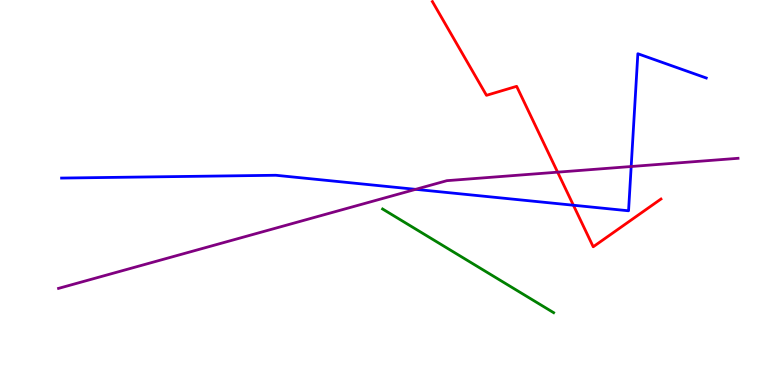[{'lines': ['blue', 'red'], 'intersections': [{'x': 7.4, 'y': 4.67}]}, {'lines': ['green', 'red'], 'intersections': []}, {'lines': ['purple', 'red'], 'intersections': [{'x': 7.2, 'y': 5.53}]}, {'lines': ['blue', 'green'], 'intersections': []}, {'lines': ['blue', 'purple'], 'intersections': [{'x': 5.36, 'y': 5.08}, {'x': 8.14, 'y': 5.67}]}, {'lines': ['green', 'purple'], 'intersections': []}]